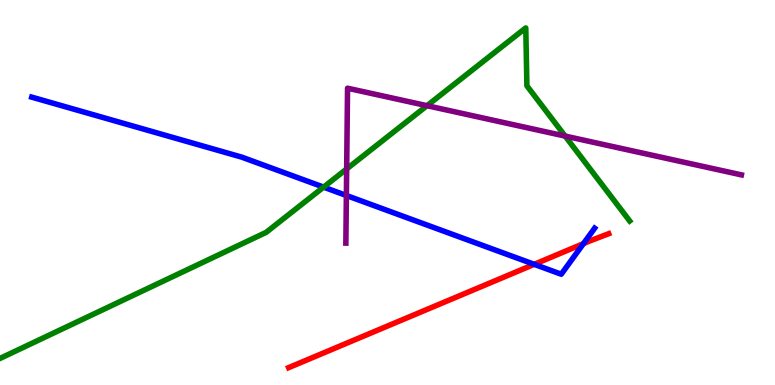[{'lines': ['blue', 'red'], 'intersections': [{'x': 6.89, 'y': 3.13}, {'x': 7.53, 'y': 3.67}]}, {'lines': ['green', 'red'], 'intersections': []}, {'lines': ['purple', 'red'], 'intersections': []}, {'lines': ['blue', 'green'], 'intersections': [{'x': 4.18, 'y': 5.14}]}, {'lines': ['blue', 'purple'], 'intersections': [{'x': 4.47, 'y': 4.92}]}, {'lines': ['green', 'purple'], 'intersections': [{'x': 4.47, 'y': 5.61}, {'x': 5.51, 'y': 7.25}, {'x': 7.29, 'y': 6.47}]}]